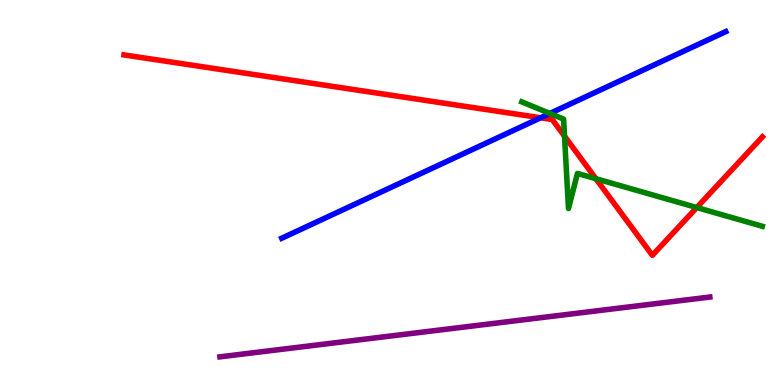[{'lines': ['blue', 'red'], 'intersections': [{'x': 6.98, 'y': 6.94}]}, {'lines': ['green', 'red'], 'intersections': [{'x': 7.28, 'y': 6.46}, {'x': 7.69, 'y': 5.36}, {'x': 8.99, 'y': 4.61}]}, {'lines': ['purple', 'red'], 'intersections': []}, {'lines': ['blue', 'green'], 'intersections': [{'x': 7.1, 'y': 7.05}]}, {'lines': ['blue', 'purple'], 'intersections': []}, {'lines': ['green', 'purple'], 'intersections': []}]